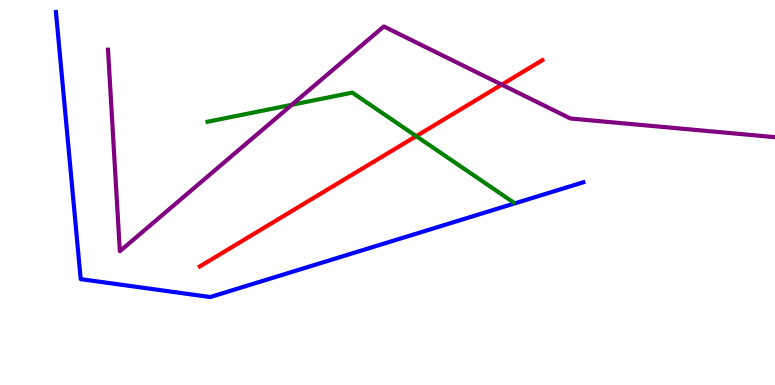[{'lines': ['blue', 'red'], 'intersections': []}, {'lines': ['green', 'red'], 'intersections': [{'x': 5.37, 'y': 6.46}]}, {'lines': ['purple', 'red'], 'intersections': [{'x': 6.47, 'y': 7.8}]}, {'lines': ['blue', 'green'], 'intersections': []}, {'lines': ['blue', 'purple'], 'intersections': []}, {'lines': ['green', 'purple'], 'intersections': [{'x': 3.77, 'y': 7.28}]}]